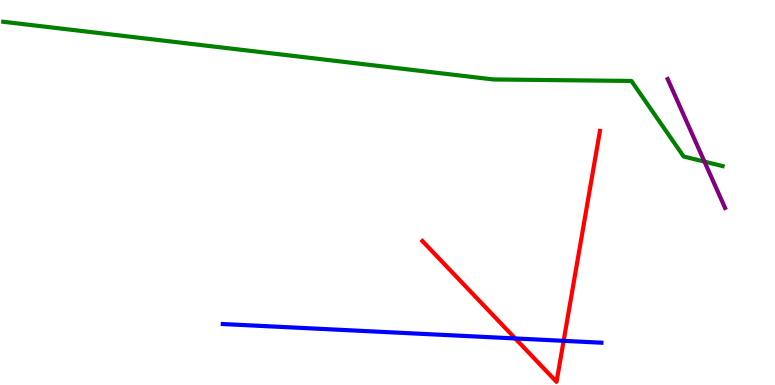[{'lines': ['blue', 'red'], 'intersections': [{'x': 6.65, 'y': 1.21}, {'x': 7.27, 'y': 1.15}]}, {'lines': ['green', 'red'], 'intersections': []}, {'lines': ['purple', 'red'], 'intersections': []}, {'lines': ['blue', 'green'], 'intersections': []}, {'lines': ['blue', 'purple'], 'intersections': []}, {'lines': ['green', 'purple'], 'intersections': [{'x': 9.09, 'y': 5.8}]}]